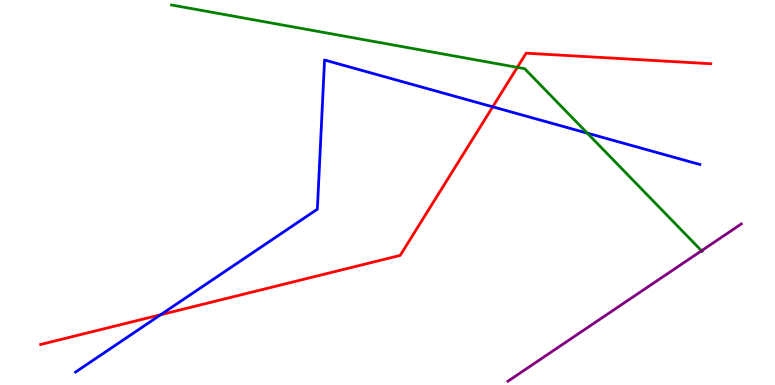[{'lines': ['blue', 'red'], 'intersections': [{'x': 2.07, 'y': 1.82}, {'x': 6.36, 'y': 7.23}]}, {'lines': ['green', 'red'], 'intersections': [{'x': 6.67, 'y': 8.25}]}, {'lines': ['purple', 'red'], 'intersections': []}, {'lines': ['blue', 'green'], 'intersections': [{'x': 7.58, 'y': 6.54}]}, {'lines': ['blue', 'purple'], 'intersections': []}, {'lines': ['green', 'purple'], 'intersections': [{'x': 9.05, 'y': 3.49}]}]